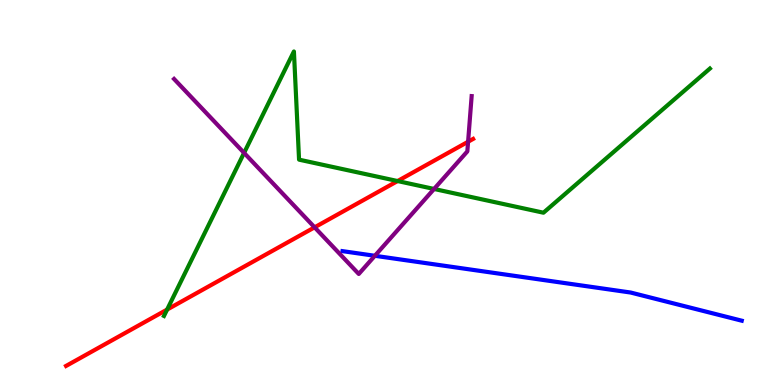[{'lines': ['blue', 'red'], 'intersections': []}, {'lines': ['green', 'red'], 'intersections': [{'x': 2.16, 'y': 1.96}, {'x': 5.13, 'y': 5.3}]}, {'lines': ['purple', 'red'], 'intersections': [{'x': 4.06, 'y': 4.1}, {'x': 6.04, 'y': 6.32}]}, {'lines': ['blue', 'green'], 'intersections': []}, {'lines': ['blue', 'purple'], 'intersections': [{'x': 4.84, 'y': 3.36}]}, {'lines': ['green', 'purple'], 'intersections': [{'x': 3.15, 'y': 6.03}, {'x': 5.6, 'y': 5.09}]}]